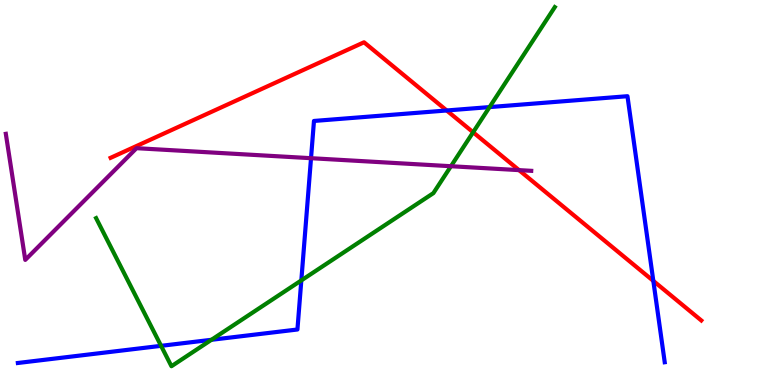[{'lines': ['blue', 'red'], 'intersections': [{'x': 5.76, 'y': 7.13}, {'x': 8.43, 'y': 2.7}]}, {'lines': ['green', 'red'], 'intersections': [{'x': 6.1, 'y': 6.56}]}, {'lines': ['purple', 'red'], 'intersections': [{'x': 6.7, 'y': 5.58}]}, {'lines': ['blue', 'green'], 'intersections': [{'x': 2.08, 'y': 1.02}, {'x': 2.73, 'y': 1.17}, {'x': 3.89, 'y': 2.72}, {'x': 6.32, 'y': 7.22}]}, {'lines': ['blue', 'purple'], 'intersections': [{'x': 4.01, 'y': 5.89}]}, {'lines': ['green', 'purple'], 'intersections': [{'x': 5.82, 'y': 5.68}]}]